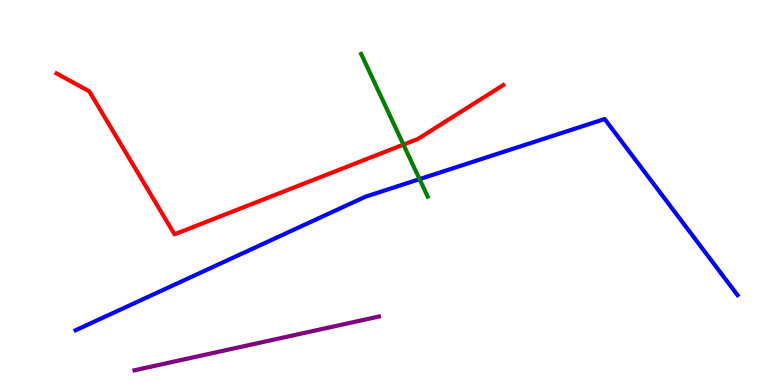[{'lines': ['blue', 'red'], 'intersections': []}, {'lines': ['green', 'red'], 'intersections': [{'x': 5.21, 'y': 6.24}]}, {'lines': ['purple', 'red'], 'intersections': []}, {'lines': ['blue', 'green'], 'intersections': [{'x': 5.41, 'y': 5.35}]}, {'lines': ['blue', 'purple'], 'intersections': []}, {'lines': ['green', 'purple'], 'intersections': []}]